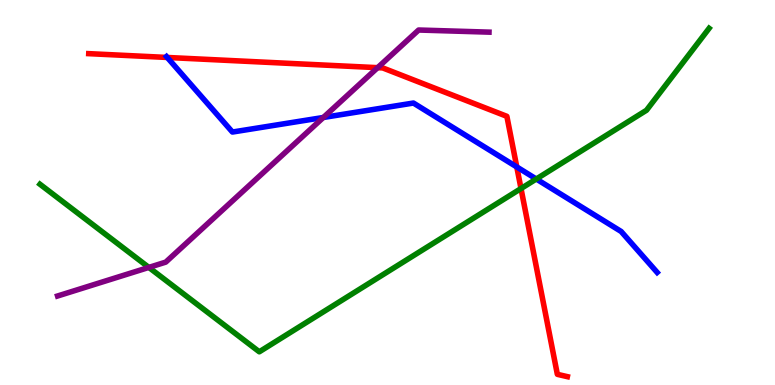[{'lines': ['blue', 'red'], 'intersections': [{'x': 2.16, 'y': 8.51}, {'x': 6.67, 'y': 5.66}]}, {'lines': ['green', 'red'], 'intersections': [{'x': 6.72, 'y': 5.1}]}, {'lines': ['purple', 'red'], 'intersections': [{'x': 4.87, 'y': 8.24}]}, {'lines': ['blue', 'green'], 'intersections': [{'x': 6.92, 'y': 5.35}]}, {'lines': ['blue', 'purple'], 'intersections': [{'x': 4.17, 'y': 6.95}]}, {'lines': ['green', 'purple'], 'intersections': [{'x': 1.92, 'y': 3.05}]}]